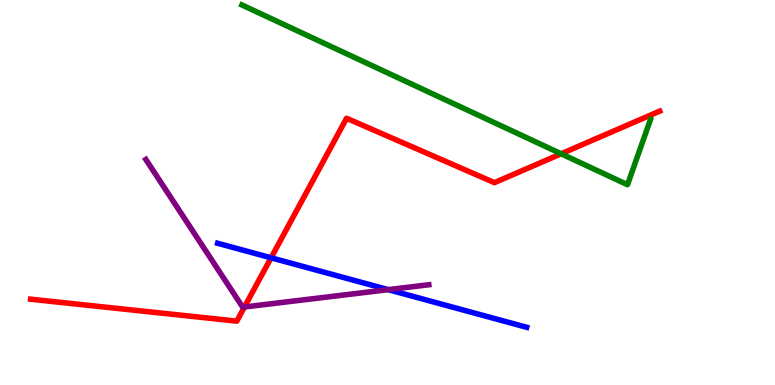[{'lines': ['blue', 'red'], 'intersections': [{'x': 3.5, 'y': 3.3}]}, {'lines': ['green', 'red'], 'intersections': [{'x': 7.24, 'y': 6.01}]}, {'lines': ['purple', 'red'], 'intersections': [{'x': 3.15, 'y': 2.03}]}, {'lines': ['blue', 'green'], 'intersections': []}, {'lines': ['blue', 'purple'], 'intersections': [{'x': 5.01, 'y': 2.48}]}, {'lines': ['green', 'purple'], 'intersections': []}]